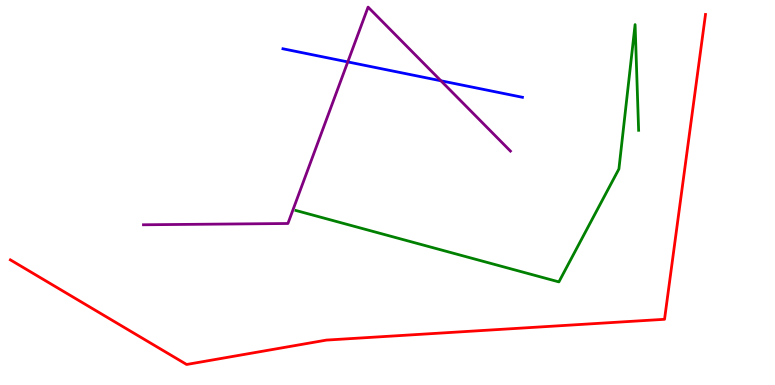[{'lines': ['blue', 'red'], 'intersections': []}, {'lines': ['green', 'red'], 'intersections': []}, {'lines': ['purple', 'red'], 'intersections': []}, {'lines': ['blue', 'green'], 'intersections': []}, {'lines': ['blue', 'purple'], 'intersections': [{'x': 4.49, 'y': 8.39}, {'x': 5.69, 'y': 7.9}]}, {'lines': ['green', 'purple'], 'intersections': []}]